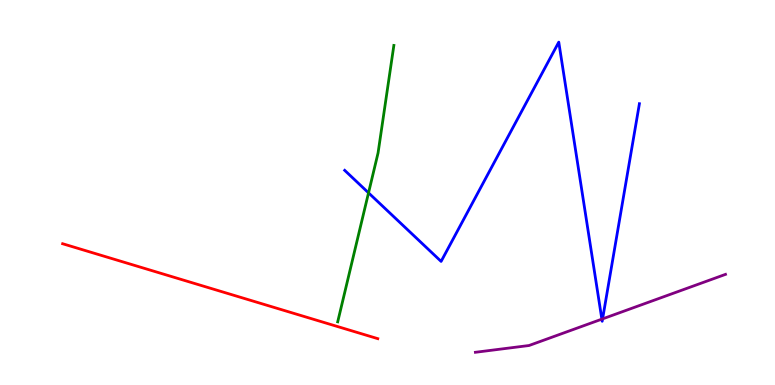[{'lines': ['blue', 'red'], 'intersections': []}, {'lines': ['green', 'red'], 'intersections': []}, {'lines': ['purple', 'red'], 'intersections': []}, {'lines': ['blue', 'green'], 'intersections': [{'x': 4.76, 'y': 4.99}]}, {'lines': ['blue', 'purple'], 'intersections': [{'x': 7.77, 'y': 1.71}, {'x': 7.78, 'y': 1.72}]}, {'lines': ['green', 'purple'], 'intersections': []}]